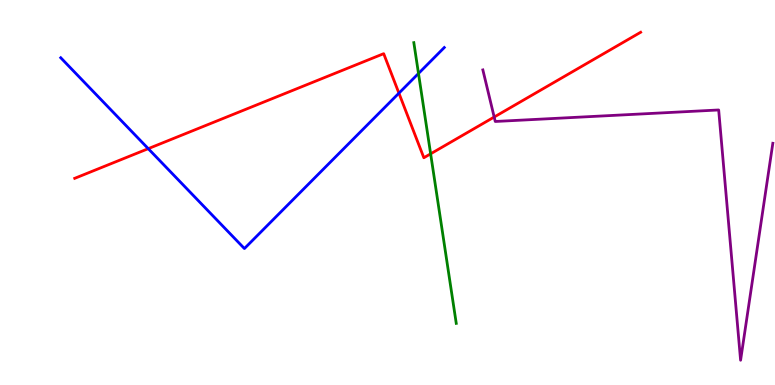[{'lines': ['blue', 'red'], 'intersections': [{'x': 1.91, 'y': 6.14}, {'x': 5.15, 'y': 7.58}]}, {'lines': ['green', 'red'], 'intersections': [{'x': 5.56, 'y': 6.0}]}, {'lines': ['purple', 'red'], 'intersections': [{'x': 6.38, 'y': 6.96}]}, {'lines': ['blue', 'green'], 'intersections': [{'x': 5.4, 'y': 8.09}]}, {'lines': ['blue', 'purple'], 'intersections': []}, {'lines': ['green', 'purple'], 'intersections': []}]